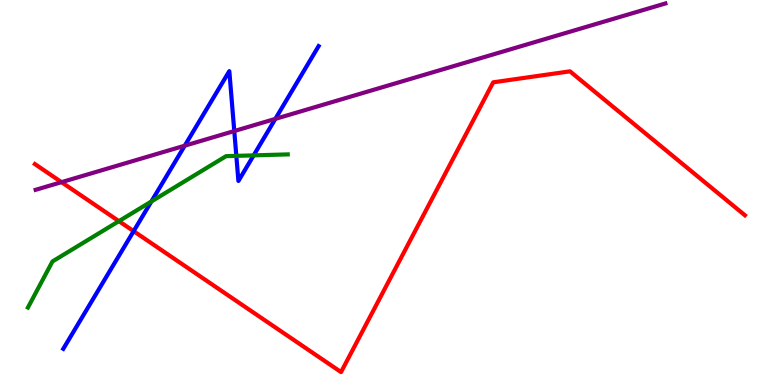[{'lines': ['blue', 'red'], 'intersections': [{'x': 1.72, 'y': 4.0}]}, {'lines': ['green', 'red'], 'intersections': [{'x': 1.53, 'y': 4.26}]}, {'lines': ['purple', 'red'], 'intersections': [{'x': 0.794, 'y': 5.27}]}, {'lines': ['blue', 'green'], 'intersections': [{'x': 1.95, 'y': 4.77}, {'x': 3.05, 'y': 5.95}, {'x': 3.27, 'y': 5.96}]}, {'lines': ['blue', 'purple'], 'intersections': [{'x': 2.38, 'y': 6.22}, {'x': 3.02, 'y': 6.6}, {'x': 3.55, 'y': 6.91}]}, {'lines': ['green', 'purple'], 'intersections': []}]